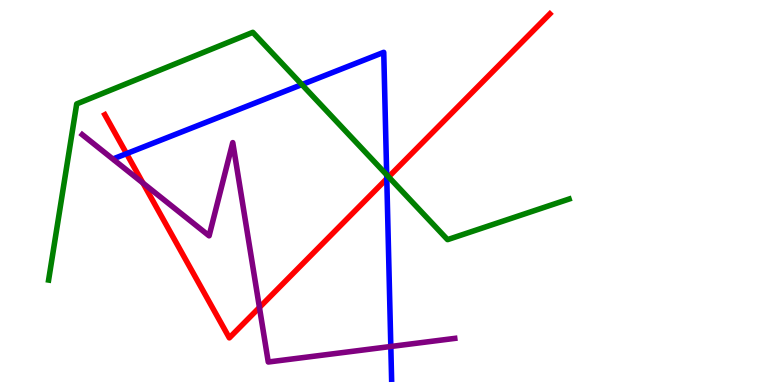[{'lines': ['blue', 'red'], 'intersections': [{'x': 1.63, 'y': 6.01}, {'x': 4.99, 'y': 5.36}]}, {'lines': ['green', 'red'], 'intersections': [{'x': 5.01, 'y': 5.41}]}, {'lines': ['purple', 'red'], 'intersections': [{'x': 1.84, 'y': 5.25}, {'x': 3.35, 'y': 2.01}]}, {'lines': ['blue', 'green'], 'intersections': [{'x': 3.9, 'y': 7.8}, {'x': 4.99, 'y': 5.46}]}, {'lines': ['blue', 'purple'], 'intersections': [{'x': 5.04, 'y': 1.0}]}, {'lines': ['green', 'purple'], 'intersections': []}]